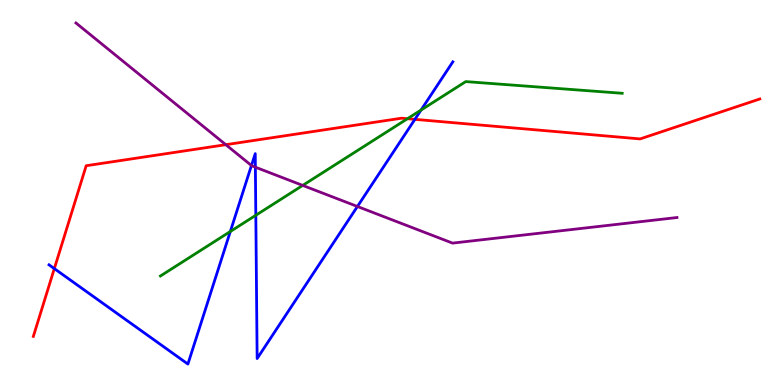[{'lines': ['blue', 'red'], 'intersections': [{'x': 0.701, 'y': 3.02}, {'x': 5.35, 'y': 6.9}]}, {'lines': ['green', 'red'], 'intersections': [{'x': 5.26, 'y': 6.92}]}, {'lines': ['purple', 'red'], 'intersections': [{'x': 2.91, 'y': 6.24}]}, {'lines': ['blue', 'green'], 'intersections': [{'x': 2.97, 'y': 3.99}, {'x': 3.3, 'y': 4.41}, {'x': 5.43, 'y': 7.14}]}, {'lines': ['blue', 'purple'], 'intersections': [{'x': 3.24, 'y': 5.7}, {'x': 3.3, 'y': 5.66}, {'x': 4.61, 'y': 4.64}]}, {'lines': ['green', 'purple'], 'intersections': [{'x': 3.91, 'y': 5.18}]}]